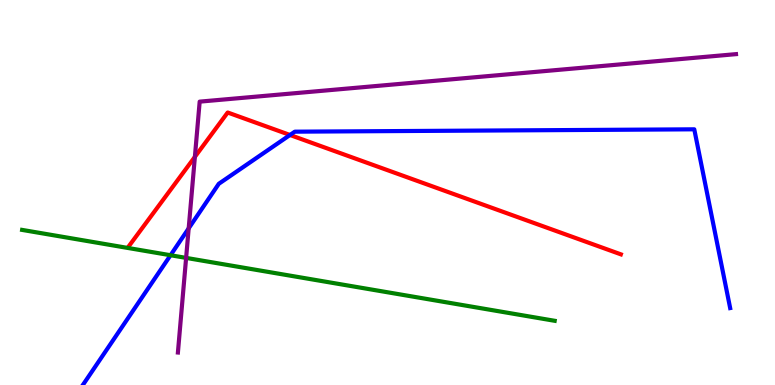[{'lines': ['blue', 'red'], 'intersections': [{'x': 3.74, 'y': 6.49}]}, {'lines': ['green', 'red'], 'intersections': []}, {'lines': ['purple', 'red'], 'intersections': [{'x': 2.51, 'y': 5.93}]}, {'lines': ['blue', 'green'], 'intersections': [{'x': 2.2, 'y': 3.37}]}, {'lines': ['blue', 'purple'], 'intersections': [{'x': 2.43, 'y': 4.07}]}, {'lines': ['green', 'purple'], 'intersections': [{'x': 2.4, 'y': 3.3}]}]